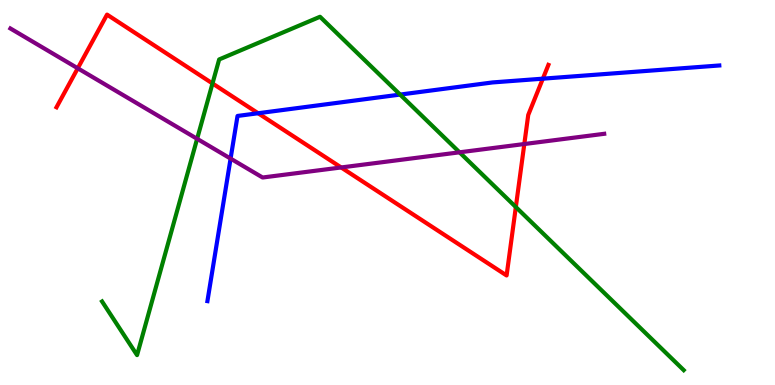[{'lines': ['blue', 'red'], 'intersections': [{'x': 3.33, 'y': 7.06}, {'x': 7.0, 'y': 7.96}]}, {'lines': ['green', 'red'], 'intersections': [{'x': 2.74, 'y': 7.83}, {'x': 6.66, 'y': 4.62}]}, {'lines': ['purple', 'red'], 'intersections': [{'x': 1.0, 'y': 8.23}, {'x': 4.4, 'y': 5.65}, {'x': 6.77, 'y': 6.26}]}, {'lines': ['blue', 'green'], 'intersections': [{'x': 5.16, 'y': 7.54}]}, {'lines': ['blue', 'purple'], 'intersections': [{'x': 2.98, 'y': 5.88}]}, {'lines': ['green', 'purple'], 'intersections': [{'x': 2.54, 'y': 6.39}, {'x': 5.93, 'y': 6.04}]}]